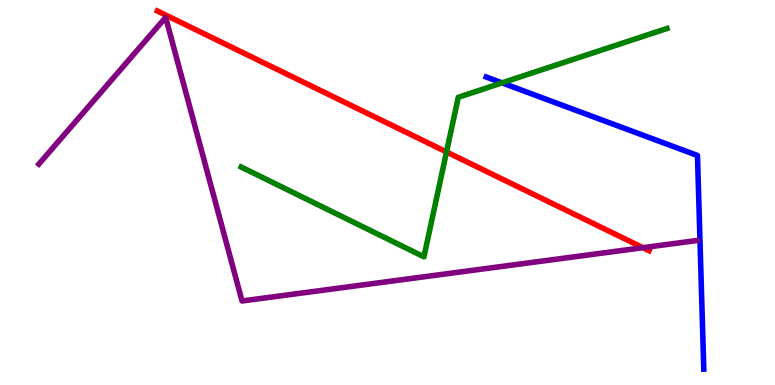[{'lines': ['blue', 'red'], 'intersections': []}, {'lines': ['green', 'red'], 'intersections': [{'x': 5.76, 'y': 6.05}]}, {'lines': ['purple', 'red'], 'intersections': [{'x': 8.3, 'y': 3.57}]}, {'lines': ['blue', 'green'], 'intersections': [{'x': 6.48, 'y': 7.85}]}, {'lines': ['blue', 'purple'], 'intersections': []}, {'lines': ['green', 'purple'], 'intersections': []}]